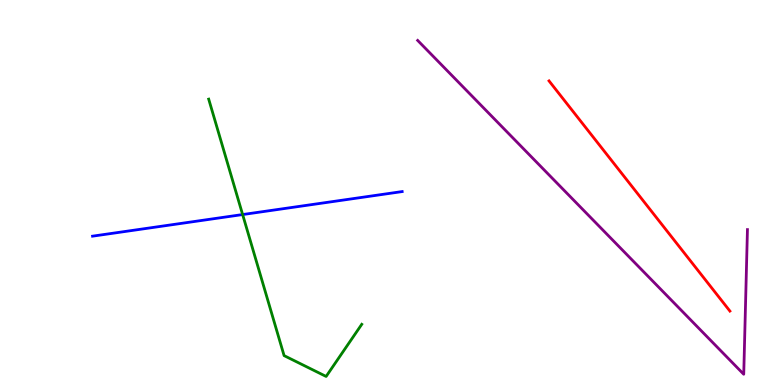[{'lines': ['blue', 'red'], 'intersections': []}, {'lines': ['green', 'red'], 'intersections': []}, {'lines': ['purple', 'red'], 'intersections': []}, {'lines': ['blue', 'green'], 'intersections': [{'x': 3.13, 'y': 4.43}]}, {'lines': ['blue', 'purple'], 'intersections': []}, {'lines': ['green', 'purple'], 'intersections': []}]